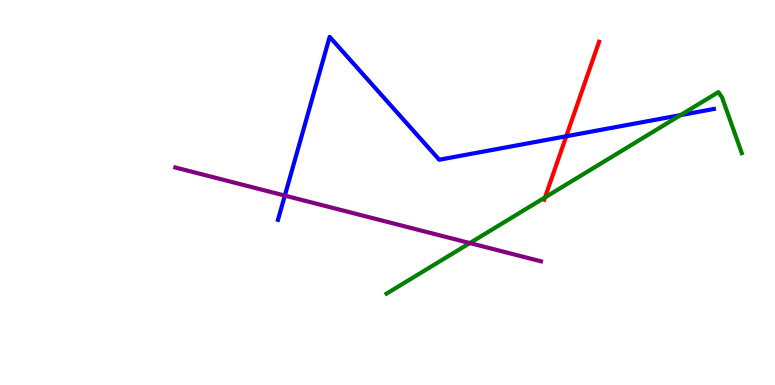[{'lines': ['blue', 'red'], 'intersections': [{'x': 7.31, 'y': 6.46}]}, {'lines': ['green', 'red'], 'intersections': [{'x': 7.03, 'y': 4.87}]}, {'lines': ['purple', 'red'], 'intersections': []}, {'lines': ['blue', 'green'], 'intersections': [{'x': 8.78, 'y': 7.01}]}, {'lines': ['blue', 'purple'], 'intersections': [{'x': 3.68, 'y': 4.92}]}, {'lines': ['green', 'purple'], 'intersections': [{'x': 6.06, 'y': 3.69}]}]